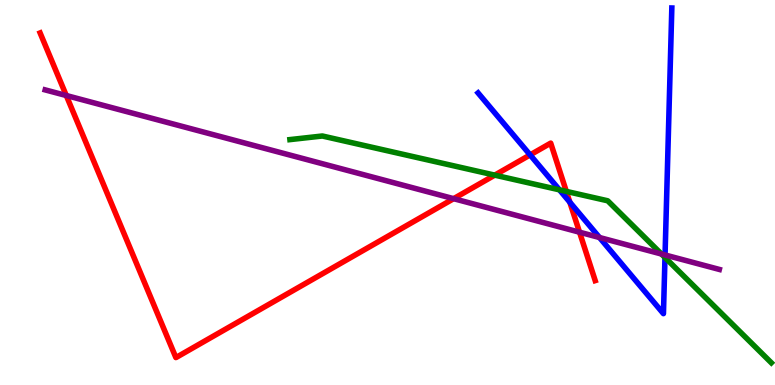[{'lines': ['blue', 'red'], 'intersections': [{'x': 6.84, 'y': 5.98}, {'x': 7.35, 'y': 4.75}]}, {'lines': ['green', 'red'], 'intersections': [{'x': 6.38, 'y': 5.45}, {'x': 7.31, 'y': 5.03}]}, {'lines': ['purple', 'red'], 'intersections': [{'x': 0.855, 'y': 7.52}, {'x': 5.85, 'y': 4.84}, {'x': 7.48, 'y': 3.97}]}, {'lines': ['blue', 'green'], 'intersections': [{'x': 7.22, 'y': 5.07}, {'x': 8.58, 'y': 3.31}]}, {'lines': ['blue', 'purple'], 'intersections': [{'x': 7.74, 'y': 3.83}, {'x': 8.58, 'y': 3.38}]}, {'lines': ['green', 'purple'], 'intersections': [{'x': 8.54, 'y': 3.4}]}]